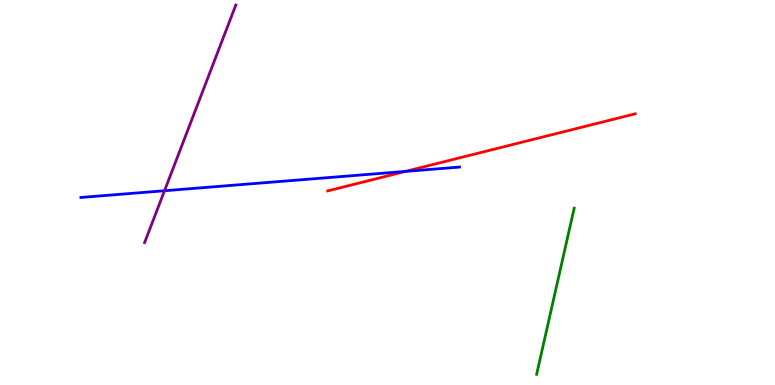[{'lines': ['blue', 'red'], 'intersections': [{'x': 5.23, 'y': 5.55}]}, {'lines': ['green', 'red'], 'intersections': []}, {'lines': ['purple', 'red'], 'intersections': []}, {'lines': ['blue', 'green'], 'intersections': []}, {'lines': ['blue', 'purple'], 'intersections': [{'x': 2.12, 'y': 5.05}]}, {'lines': ['green', 'purple'], 'intersections': []}]